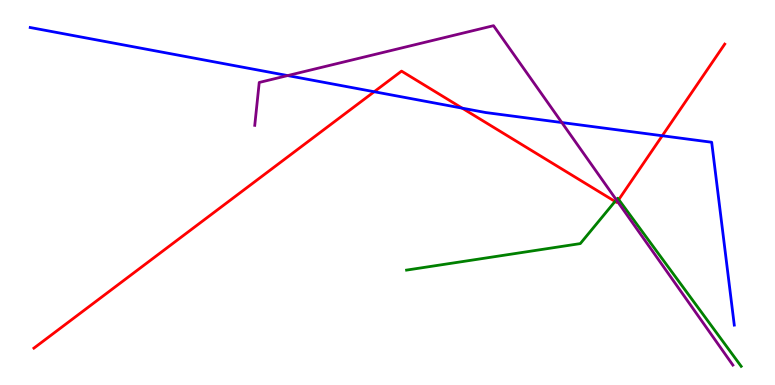[{'lines': ['blue', 'red'], 'intersections': [{'x': 4.83, 'y': 7.62}, {'x': 5.96, 'y': 7.19}, {'x': 8.55, 'y': 6.47}]}, {'lines': ['green', 'red'], 'intersections': [{'x': 7.94, 'y': 4.77}, {'x': 7.98, 'y': 4.82}]}, {'lines': ['purple', 'red'], 'intersections': [{'x': 7.97, 'y': 4.77}]}, {'lines': ['blue', 'green'], 'intersections': []}, {'lines': ['blue', 'purple'], 'intersections': [{'x': 3.71, 'y': 8.04}, {'x': 7.25, 'y': 6.82}]}, {'lines': ['green', 'purple'], 'intersections': [{'x': 7.95, 'y': 4.81}]}]